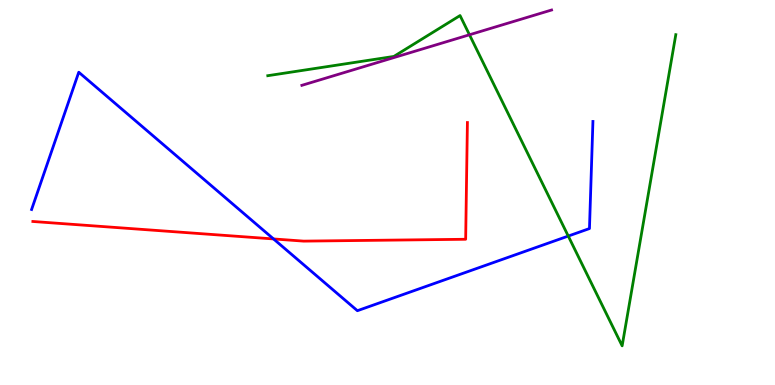[{'lines': ['blue', 'red'], 'intersections': [{'x': 3.53, 'y': 3.79}]}, {'lines': ['green', 'red'], 'intersections': []}, {'lines': ['purple', 'red'], 'intersections': []}, {'lines': ['blue', 'green'], 'intersections': [{'x': 7.33, 'y': 3.87}]}, {'lines': ['blue', 'purple'], 'intersections': []}, {'lines': ['green', 'purple'], 'intersections': [{'x': 6.06, 'y': 9.1}]}]